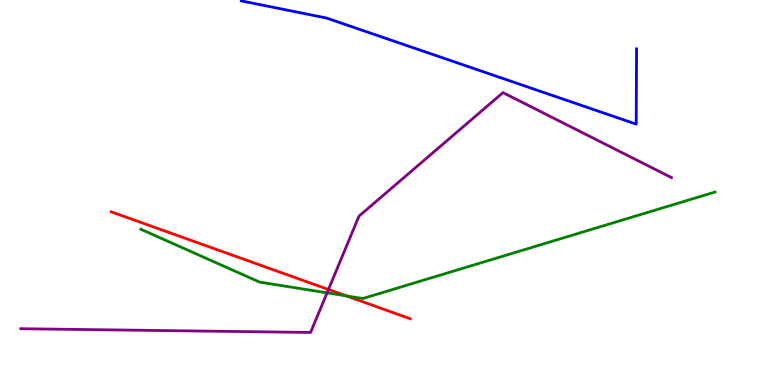[{'lines': ['blue', 'red'], 'intersections': []}, {'lines': ['green', 'red'], 'intersections': [{'x': 4.47, 'y': 2.31}]}, {'lines': ['purple', 'red'], 'intersections': [{'x': 4.24, 'y': 2.48}]}, {'lines': ['blue', 'green'], 'intersections': []}, {'lines': ['blue', 'purple'], 'intersections': []}, {'lines': ['green', 'purple'], 'intersections': [{'x': 4.22, 'y': 2.39}]}]